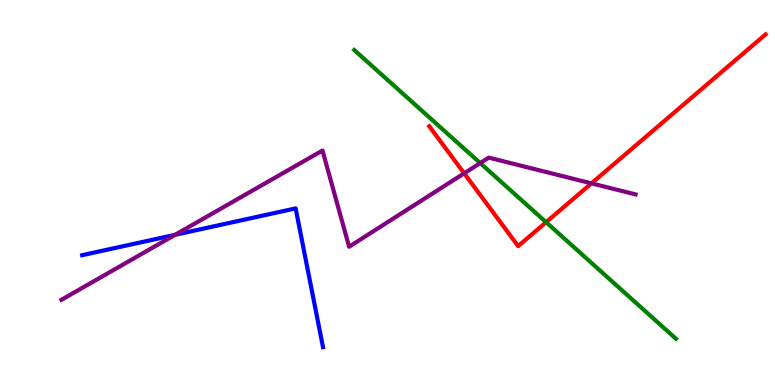[{'lines': ['blue', 'red'], 'intersections': []}, {'lines': ['green', 'red'], 'intersections': [{'x': 7.05, 'y': 4.23}]}, {'lines': ['purple', 'red'], 'intersections': [{'x': 5.99, 'y': 5.5}, {'x': 7.63, 'y': 5.24}]}, {'lines': ['blue', 'green'], 'intersections': []}, {'lines': ['blue', 'purple'], 'intersections': [{'x': 2.26, 'y': 3.9}]}, {'lines': ['green', 'purple'], 'intersections': [{'x': 6.2, 'y': 5.76}]}]